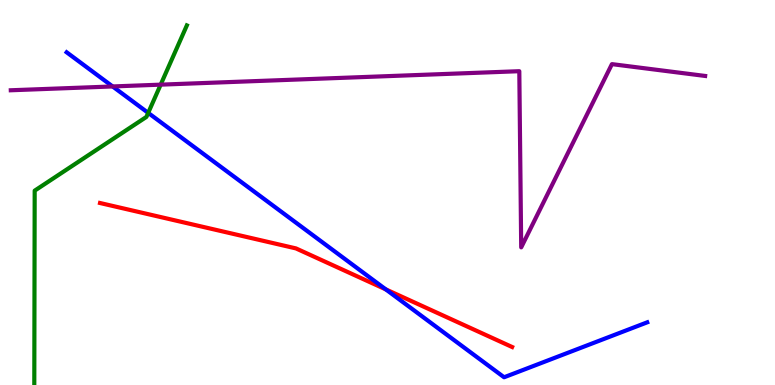[{'lines': ['blue', 'red'], 'intersections': [{'x': 4.98, 'y': 2.48}]}, {'lines': ['green', 'red'], 'intersections': []}, {'lines': ['purple', 'red'], 'intersections': []}, {'lines': ['blue', 'green'], 'intersections': [{'x': 1.91, 'y': 7.07}]}, {'lines': ['blue', 'purple'], 'intersections': [{'x': 1.45, 'y': 7.75}]}, {'lines': ['green', 'purple'], 'intersections': [{'x': 2.07, 'y': 7.8}]}]